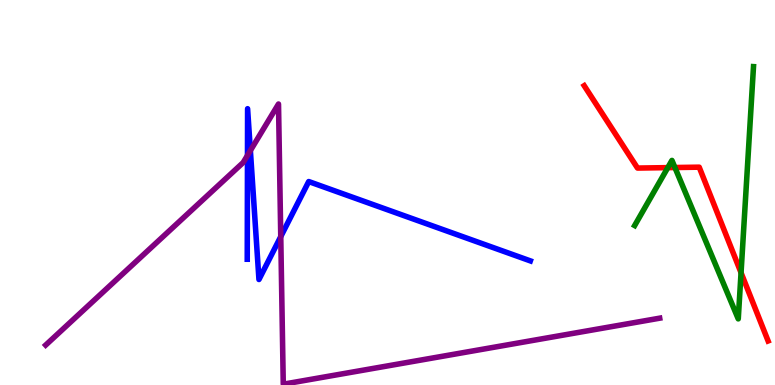[{'lines': ['blue', 'red'], 'intersections': []}, {'lines': ['green', 'red'], 'intersections': [{'x': 8.62, 'y': 5.65}, {'x': 8.71, 'y': 5.65}, {'x': 9.56, 'y': 2.92}]}, {'lines': ['purple', 'red'], 'intersections': []}, {'lines': ['blue', 'green'], 'intersections': []}, {'lines': ['blue', 'purple'], 'intersections': [{'x': 3.19, 'y': 5.96}, {'x': 3.23, 'y': 6.09}, {'x': 3.62, 'y': 3.85}]}, {'lines': ['green', 'purple'], 'intersections': []}]